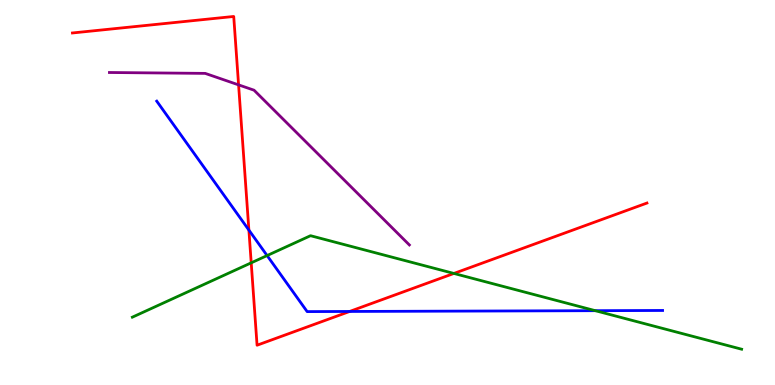[{'lines': ['blue', 'red'], 'intersections': [{'x': 3.21, 'y': 4.02}, {'x': 4.51, 'y': 1.91}]}, {'lines': ['green', 'red'], 'intersections': [{'x': 3.24, 'y': 3.17}, {'x': 5.86, 'y': 2.9}]}, {'lines': ['purple', 'red'], 'intersections': [{'x': 3.08, 'y': 7.8}]}, {'lines': ['blue', 'green'], 'intersections': [{'x': 3.45, 'y': 3.36}, {'x': 7.68, 'y': 1.93}]}, {'lines': ['blue', 'purple'], 'intersections': []}, {'lines': ['green', 'purple'], 'intersections': []}]